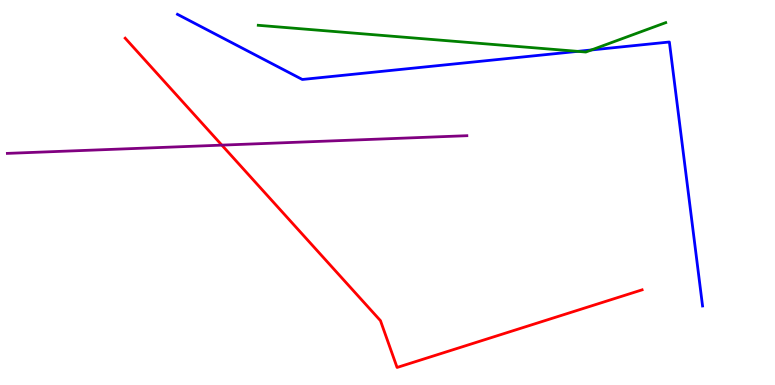[{'lines': ['blue', 'red'], 'intersections': []}, {'lines': ['green', 'red'], 'intersections': []}, {'lines': ['purple', 'red'], 'intersections': [{'x': 2.86, 'y': 6.23}]}, {'lines': ['blue', 'green'], 'intersections': [{'x': 7.45, 'y': 8.67}, {'x': 7.63, 'y': 8.7}]}, {'lines': ['blue', 'purple'], 'intersections': []}, {'lines': ['green', 'purple'], 'intersections': []}]